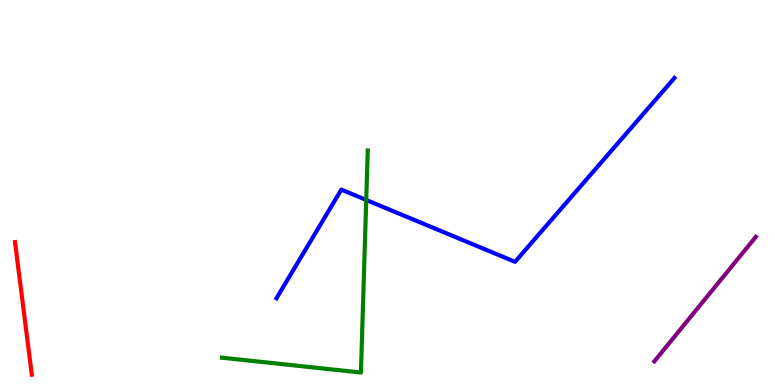[{'lines': ['blue', 'red'], 'intersections': []}, {'lines': ['green', 'red'], 'intersections': []}, {'lines': ['purple', 'red'], 'intersections': []}, {'lines': ['blue', 'green'], 'intersections': [{'x': 4.73, 'y': 4.81}]}, {'lines': ['blue', 'purple'], 'intersections': []}, {'lines': ['green', 'purple'], 'intersections': []}]